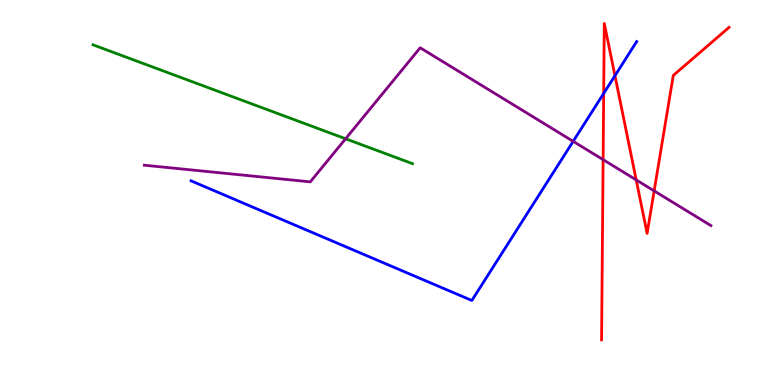[{'lines': ['blue', 'red'], 'intersections': [{'x': 7.79, 'y': 7.57}, {'x': 7.93, 'y': 8.03}]}, {'lines': ['green', 'red'], 'intersections': []}, {'lines': ['purple', 'red'], 'intersections': [{'x': 7.78, 'y': 5.85}, {'x': 8.21, 'y': 5.33}, {'x': 8.44, 'y': 5.04}]}, {'lines': ['blue', 'green'], 'intersections': []}, {'lines': ['blue', 'purple'], 'intersections': [{'x': 7.4, 'y': 6.33}]}, {'lines': ['green', 'purple'], 'intersections': [{'x': 4.46, 'y': 6.4}]}]